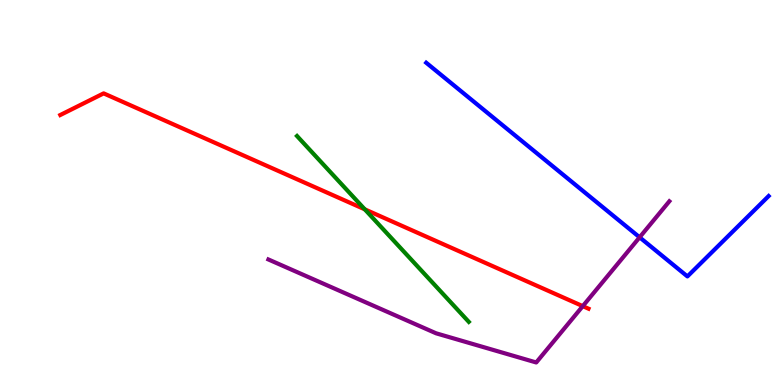[{'lines': ['blue', 'red'], 'intersections': []}, {'lines': ['green', 'red'], 'intersections': [{'x': 4.71, 'y': 4.56}]}, {'lines': ['purple', 'red'], 'intersections': [{'x': 7.52, 'y': 2.05}]}, {'lines': ['blue', 'green'], 'intersections': []}, {'lines': ['blue', 'purple'], 'intersections': [{'x': 8.25, 'y': 3.84}]}, {'lines': ['green', 'purple'], 'intersections': []}]